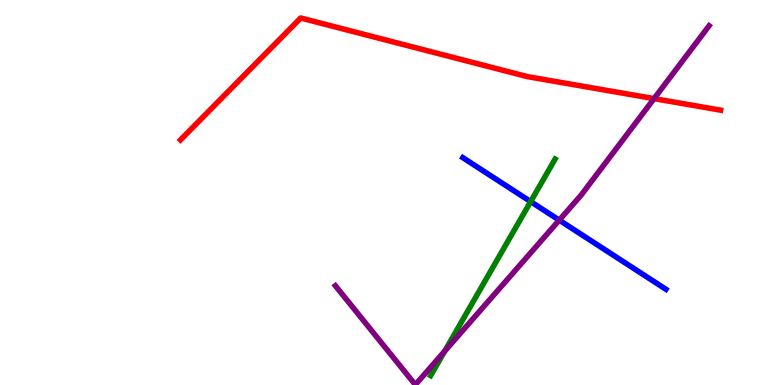[{'lines': ['blue', 'red'], 'intersections': []}, {'lines': ['green', 'red'], 'intersections': []}, {'lines': ['purple', 'red'], 'intersections': [{'x': 8.44, 'y': 7.44}]}, {'lines': ['blue', 'green'], 'intersections': [{'x': 6.85, 'y': 4.76}]}, {'lines': ['blue', 'purple'], 'intersections': [{'x': 7.22, 'y': 4.28}]}, {'lines': ['green', 'purple'], 'intersections': [{'x': 5.74, 'y': 0.878}]}]